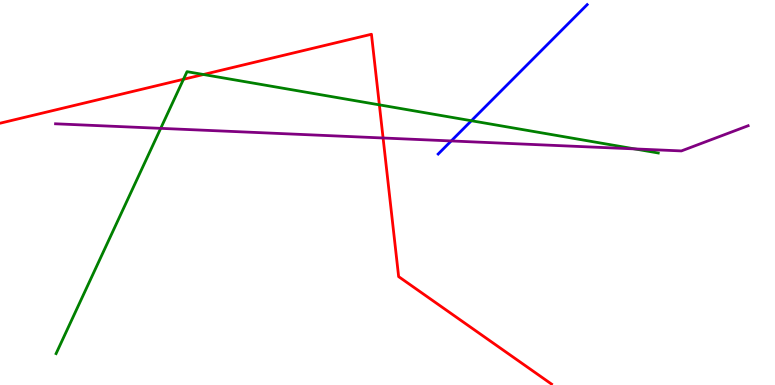[{'lines': ['blue', 'red'], 'intersections': []}, {'lines': ['green', 'red'], 'intersections': [{'x': 2.37, 'y': 7.94}, {'x': 2.63, 'y': 8.06}, {'x': 4.9, 'y': 7.28}]}, {'lines': ['purple', 'red'], 'intersections': [{'x': 4.94, 'y': 6.42}]}, {'lines': ['blue', 'green'], 'intersections': [{'x': 6.08, 'y': 6.86}]}, {'lines': ['blue', 'purple'], 'intersections': [{'x': 5.82, 'y': 6.34}]}, {'lines': ['green', 'purple'], 'intersections': [{'x': 2.07, 'y': 6.67}, {'x': 8.19, 'y': 6.13}]}]